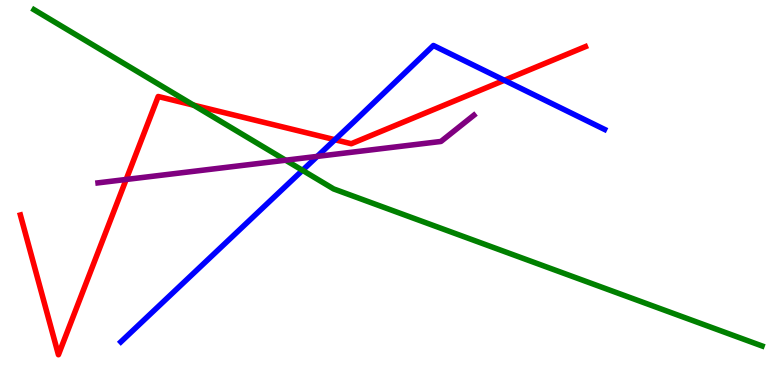[{'lines': ['blue', 'red'], 'intersections': [{'x': 4.32, 'y': 6.37}, {'x': 6.51, 'y': 7.92}]}, {'lines': ['green', 'red'], 'intersections': [{'x': 2.5, 'y': 7.27}]}, {'lines': ['purple', 'red'], 'intersections': [{'x': 1.63, 'y': 5.34}]}, {'lines': ['blue', 'green'], 'intersections': [{'x': 3.9, 'y': 5.58}]}, {'lines': ['blue', 'purple'], 'intersections': [{'x': 4.09, 'y': 5.94}]}, {'lines': ['green', 'purple'], 'intersections': [{'x': 3.69, 'y': 5.84}]}]